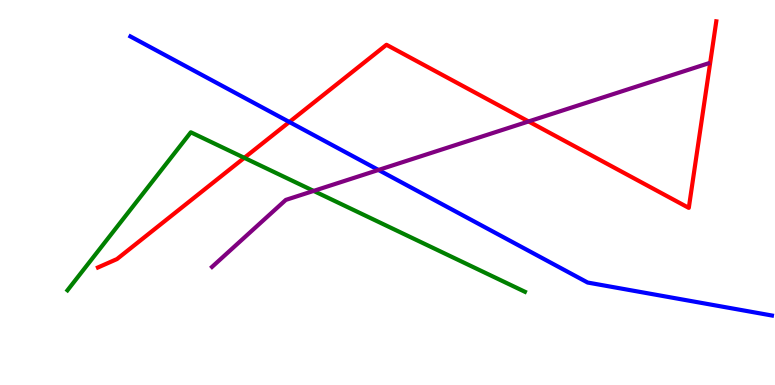[{'lines': ['blue', 'red'], 'intersections': [{'x': 3.73, 'y': 6.83}]}, {'lines': ['green', 'red'], 'intersections': [{'x': 3.15, 'y': 5.9}]}, {'lines': ['purple', 'red'], 'intersections': [{'x': 6.82, 'y': 6.85}]}, {'lines': ['blue', 'green'], 'intersections': []}, {'lines': ['blue', 'purple'], 'intersections': [{'x': 4.88, 'y': 5.59}]}, {'lines': ['green', 'purple'], 'intersections': [{'x': 4.05, 'y': 5.04}]}]